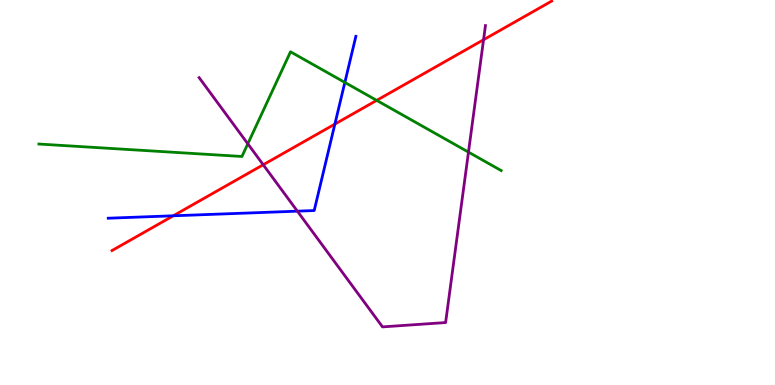[{'lines': ['blue', 'red'], 'intersections': [{'x': 2.24, 'y': 4.39}, {'x': 4.32, 'y': 6.78}]}, {'lines': ['green', 'red'], 'intersections': [{'x': 4.86, 'y': 7.39}]}, {'lines': ['purple', 'red'], 'intersections': [{'x': 3.4, 'y': 5.72}, {'x': 6.24, 'y': 8.97}]}, {'lines': ['blue', 'green'], 'intersections': [{'x': 4.45, 'y': 7.86}]}, {'lines': ['blue', 'purple'], 'intersections': [{'x': 3.84, 'y': 4.52}]}, {'lines': ['green', 'purple'], 'intersections': [{'x': 3.2, 'y': 6.26}, {'x': 6.04, 'y': 6.05}]}]